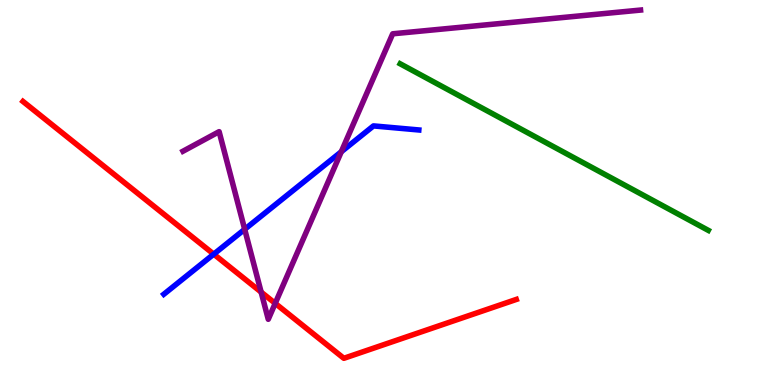[{'lines': ['blue', 'red'], 'intersections': [{'x': 2.76, 'y': 3.4}]}, {'lines': ['green', 'red'], 'intersections': []}, {'lines': ['purple', 'red'], 'intersections': [{'x': 3.37, 'y': 2.41}, {'x': 3.55, 'y': 2.12}]}, {'lines': ['blue', 'green'], 'intersections': []}, {'lines': ['blue', 'purple'], 'intersections': [{'x': 3.16, 'y': 4.04}, {'x': 4.4, 'y': 6.06}]}, {'lines': ['green', 'purple'], 'intersections': []}]